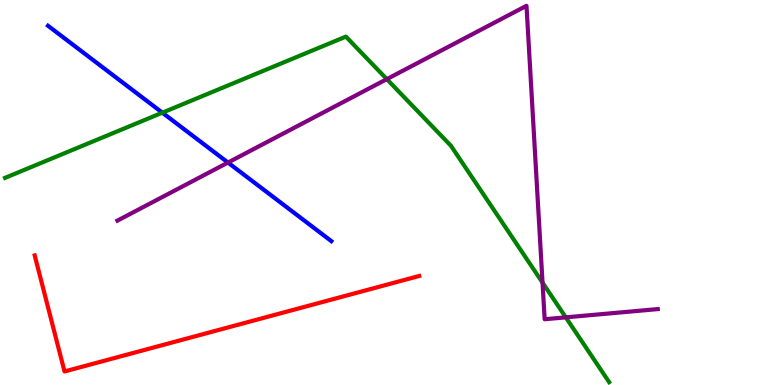[{'lines': ['blue', 'red'], 'intersections': []}, {'lines': ['green', 'red'], 'intersections': []}, {'lines': ['purple', 'red'], 'intersections': []}, {'lines': ['blue', 'green'], 'intersections': [{'x': 2.09, 'y': 7.07}]}, {'lines': ['blue', 'purple'], 'intersections': [{'x': 2.94, 'y': 5.78}]}, {'lines': ['green', 'purple'], 'intersections': [{'x': 4.99, 'y': 7.94}, {'x': 7.0, 'y': 2.66}, {'x': 7.3, 'y': 1.76}]}]